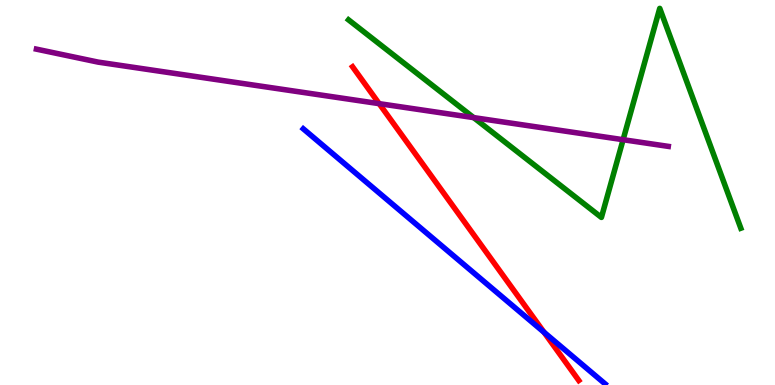[{'lines': ['blue', 'red'], 'intersections': [{'x': 7.02, 'y': 1.37}]}, {'lines': ['green', 'red'], 'intersections': []}, {'lines': ['purple', 'red'], 'intersections': [{'x': 4.89, 'y': 7.31}]}, {'lines': ['blue', 'green'], 'intersections': []}, {'lines': ['blue', 'purple'], 'intersections': []}, {'lines': ['green', 'purple'], 'intersections': [{'x': 6.11, 'y': 6.95}, {'x': 8.04, 'y': 6.37}]}]